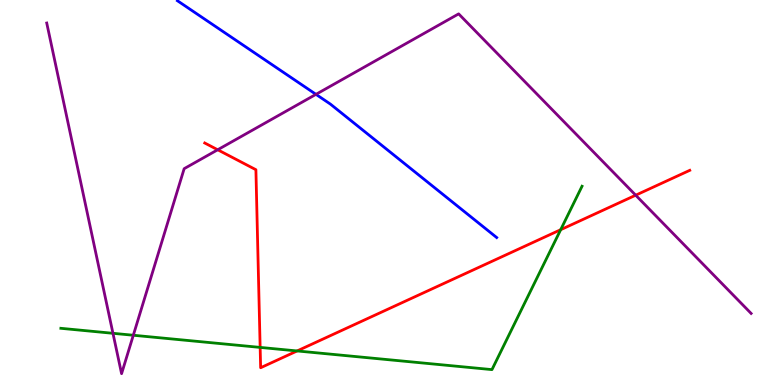[{'lines': ['blue', 'red'], 'intersections': []}, {'lines': ['green', 'red'], 'intersections': [{'x': 3.36, 'y': 0.977}, {'x': 3.83, 'y': 0.885}, {'x': 7.23, 'y': 4.03}]}, {'lines': ['purple', 'red'], 'intersections': [{'x': 2.81, 'y': 6.11}, {'x': 8.2, 'y': 4.93}]}, {'lines': ['blue', 'green'], 'intersections': []}, {'lines': ['blue', 'purple'], 'intersections': [{'x': 4.08, 'y': 7.55}]}, {'lines': ['green', 'purple'], 'intersections': [{'x': 1.46, 'y': 1.34}, {'x': 1.72, 'y': 1.29}]}]